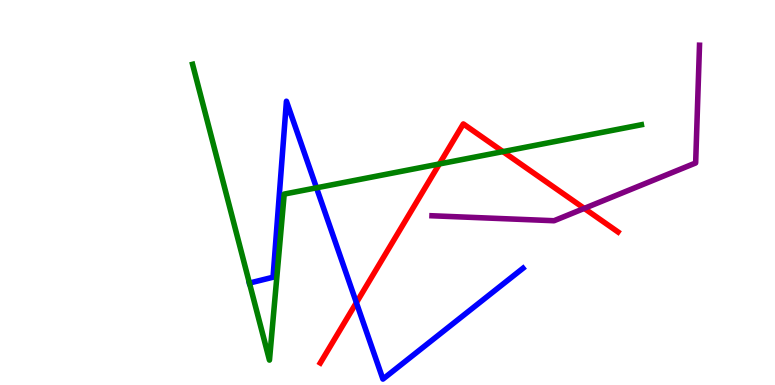[{'lines': ['blue', 'red'], 'intersections': [{'x': 4.6, 'y': 2.14}]}, {'lines': ['green', 'red'], 'intersections': [{'x': 5.67, 'y': 5.74}, {'x': 6.49, 'y': 6.06}]}, {'lines': ['purple', 'red'], 'intersections': [{'x': 7.54, 'y': 4.59}]}, {'lines': ['blue', 'green'], 'intersections': [{'x': 3.22, 'y': 2.65}, {'x': 4.08, 'y': 5.12}]}, {'lines': ['blue', 'purple'], 'intersections': []}, {'lines': ['green', 'purple'], 'intersections': []}]